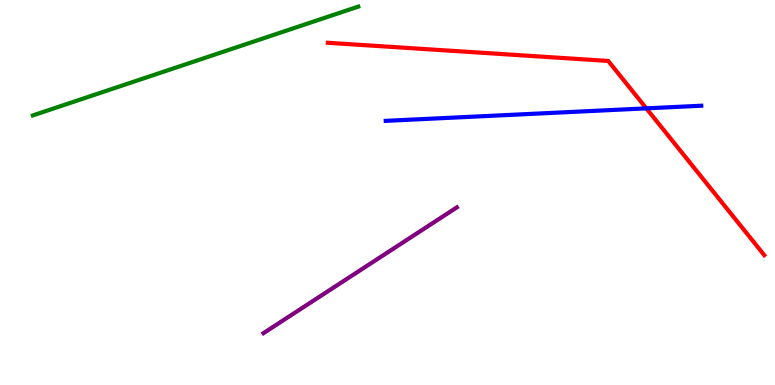[{'lines': ['blue', 'red'], 'intersections': [{'x': 8.34, 'y': 7.19}]}, {'lines': ['green', 'red'], 'intersections': []}, {'lines': ['purple', 'red'], 'intersections': []}, {'lines': ['blue', 'green'], 'intersections': []}, {'lines': ['blue', 'purple'], 'intersections': []}, {'lines': ['green', 'purple'], 'intersections': []}]